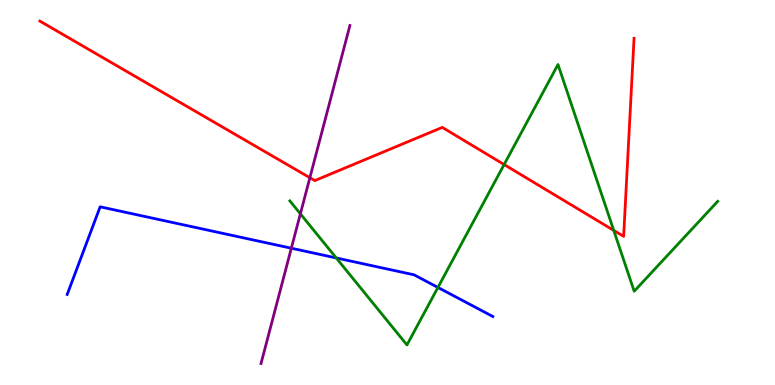[{'lines': ['blue', 'red'], 'intersections': []}, {'lines': ['green', 'red'], 'intersections': [{'x': 6.5, 'y': 5.73}, {'x': 7.92, 'y': 4.02}]}, {'lines': ['purple', 'red'], 'intersections': [{'x': 4.0, 'y': 5.38}]}, {'lines': ['blue', 'green'], 'intersections': [{'x': 4.34, 'y': 3.3}, {'x': 5.65, 'y': 2.53}]}, {'lines': ['blue', 'purple'], 'intersections': [{'x': 3.76, 'y': 3.55}]}, {'lines': ['green', 'purple'], 'intersections': [{'x': 3.88, 'y': 4.45}]}]